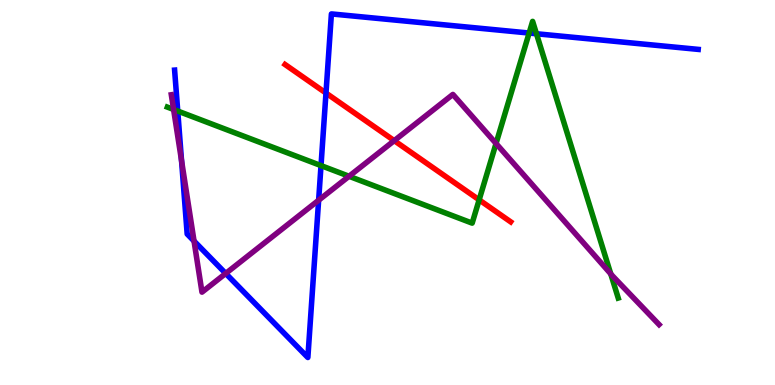[{'lines': ['blue', 'red'], 'intersections': [{'x': 4.21, 'y': 7.58}]}, {'lines': ['green', 'red'], 'intersections': [{'x': 6.18, 'y': 4.81}]}, {'lines': ['purple', 'red'], 'intersections': [{'x': 5.09, 'y': 6.35}]}, {'lines': ['blue', 'green'], 'intersections': [{'x': 2.29, 'y': 7.12}, {'x': 4.14, 'y': 5.7}, {'x': 6.83, 'y': 9.14}, {'x': 6.92, 'y': 9.12}]}, {'lines': ['blue', 'purple'], 'intersections': [{'x': 2.34, 'y': 5.83}, {'x': 2.5, 'y': 3.74}, {'x': 2.91, 'y': 2.9}, {'x': 4.11, 'y': 4.8}]}, {'lines': ['green', 'purple'], 'intersections': [{'x': 2.24, 'y': 7.16}, {'x': 4.5, 'y': 5.42}, {'x': 6.4, 'y': 6.27}, {'x': 7.88, 'y': 2.89}]}]